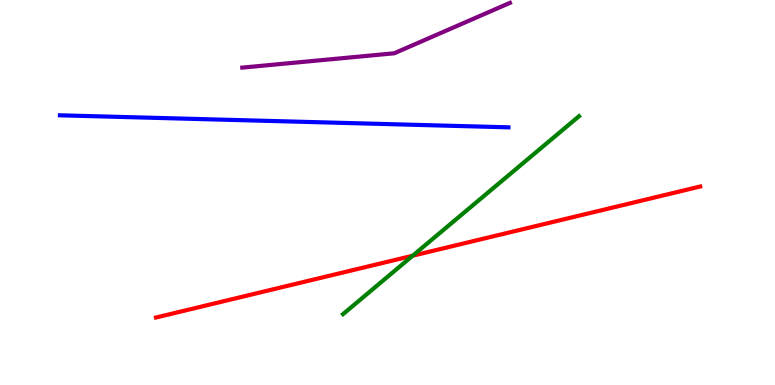[{'lines': ['blue', 'red'], 'intersections': []}, {'lines': ['green', 'red'], 'intersections': [{'x': 5.32, 'y': 3.36}]}, {'lines': ['purple', 'red'], 'intersections': []}, {'lines': ['blue', 'green'], 'intersections': []}, {'lines': ['blue', 'purple'], 'intersections': []}, {'lines': ['green', 'purple'], 'intersections': []}]